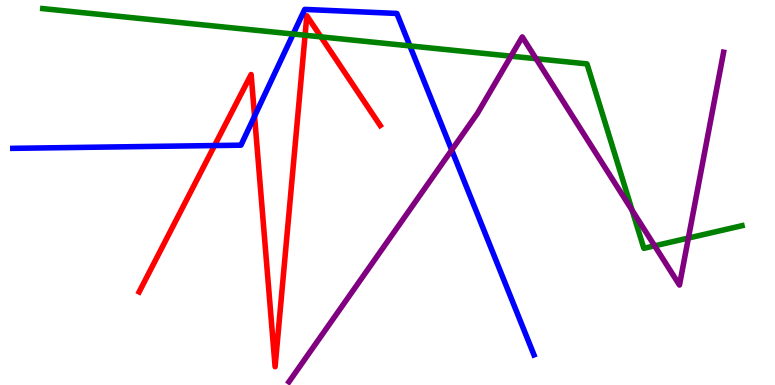[{'lines': ['blue', 'red'], 'intersections': [{'x': 2.77, 'y': 6.22}, {'x': 3.28, 'y': 6.98}]}, {'lines': ['green', 'red'], 'intersections': [{'x': 3.94, 'y': 9.08}, {'x': 4.14, 'y': 9.04}]}, {'lines': ['purple', 'red'], 'intersections': []}, {'lines': ['blue', 'green'], 'intersections': [{'x': 3.78, 'y': 9.12}, {'x': 5.29, 'y': 8.81}]}, {'lines': ['blue', 'purple'], 'intersections': [{'x': 5.83, 'y': 6.1}]}, {'lines': ['green', 'purple'], 'intersections': [{'x': 6.59, 'y': 8.54}, {'x': 6.92, 'y': 8.48}, {'x': 8.16, 'y': 4.54}, {'x': 8.45, 'y': 3.61}, {'x': 8.88, 'y': 3.82}]}]